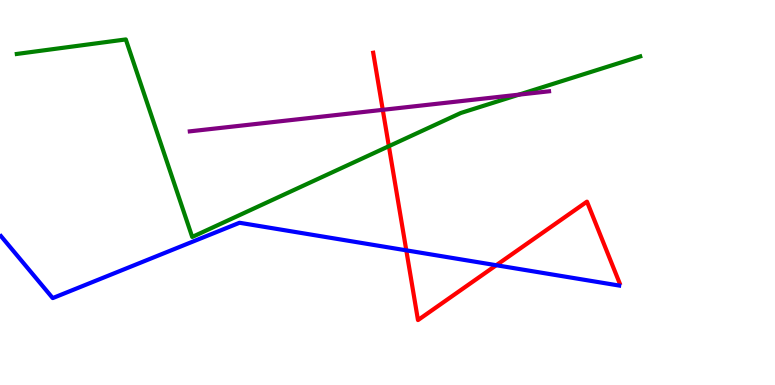[{'lines': ['blue', 'red'], 'intersections': [{'x': 5.24, 'y': 3.5}, {'x': 6.4, 'y': 3.11}]}, {'lines': ['green', 'red'], 'intersections': [{'x': 5.02, 'y': 6.2}]}, {'lines': ['purple', 'red'], 'intersections': [{'x': 4.94, 'y': 7.15}]}, {'lines': ['blue', 'green'], 'intersections': []}, {'lines': ['blue', 'purple'], 'intersections': []}, {'lines': ['green', 'purple'], 'intersections': [{'x': 6.7, 'y': 7.54}]}]